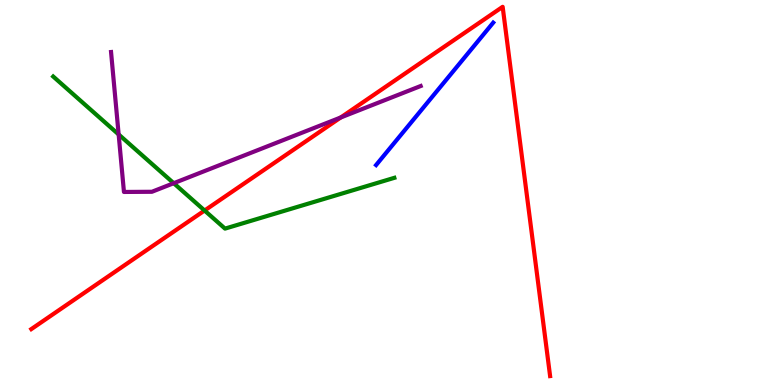[{'lines': ['blue', 'red'], 'intersections': []}, {'lines': ['green', 'red'], 'intersections': [{'x': 2.64, 'y': 4.53}]}, {'lines': ['purple', 'red'], 'intersections': [{'x': 4.4, 'y': 6.95}]}, {'lines': ['blue', 'green'], 'intersections': []}, {'lines': ['blue', 'purple'], 'intersections': []}, {'lines': ['green', 'purple'], 'intersections': [{'x': 1.53, 'y': 6.51}, {'x': 2.24, 'y': 5.24}]}]